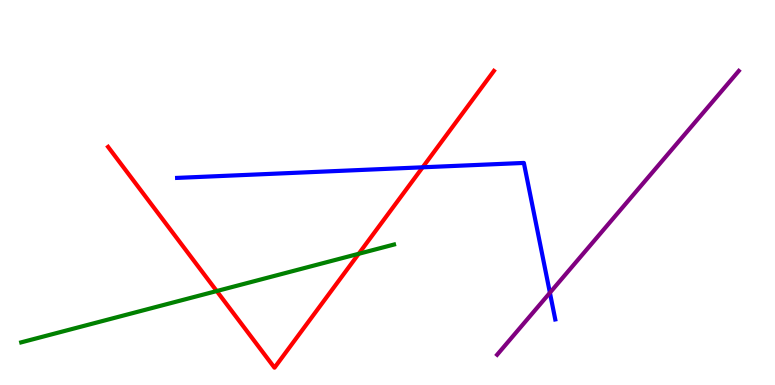[{'lines': ['blue', 'red'], 'intersections': [{'x': 5.45, 'y': 5.65}]}, {'lines': ['green', 'red'], 'intersections': [{'x': 2.8, 'y': 2.44}, {'x': 4.63, 'y': 3.41}]}, {'lines': ['purple', 'red'], 'intersections': []}, {'lines': ['blue', 'green'], 'intersections': []}, {'lines': ['blue', 'purple'], 'intersections': [{'x': 7.1, 'y': 2.4}]}, {'lines': ['green', 'purple'], 'intersections': []}]